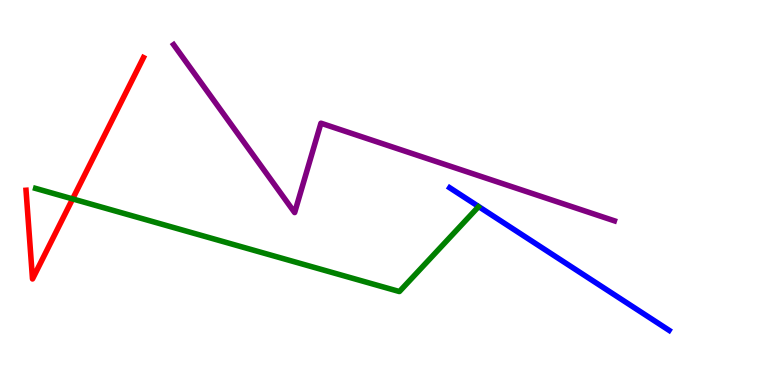[{'lines': ['blue', 'red'], 'intersections': []}, {'lines': ['green', 'red'], 'intersections': [{'x': 0.937, 'y': 4.83}]}, {'lines': ['purple', 'red'], 'intersections': []}, {'lines': ['blue', 'green'], 'intersections': []}, {'lines': ['blue', 'purple'], 'intersections': []}, {'lines': ['green', 'purple'], 'intersections': []}]